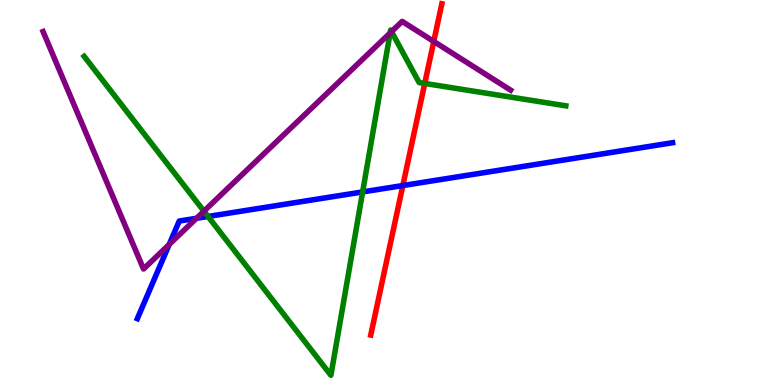[{'lines': ['blue', 'red'], 'intersections': [{'x': 5.2, 'y': 5.18}]}, {'lines': ['green', 'red'], 'intersections': [{'x': 5.48, 'y': 7.83}]}, {'lines': ['purple', 'red'], 'intersections': [{'x': 5.6, 'y': 8.92}]}, {'lines': ['blue', 'green'], 'intersections': [{'x': 2.68, 'y': 4.38}, {'x': 4.68, 'y': 5.01}]}, {'lines': ['blue', 'purple'], 'intersections': [{'x': 2.18, 'y': 3.65}, {'x': 2.54, 'y': 4.33}]}, {'lines': ['green', 'purple'], 'intersections': [{'x': 2.63, 'y': 4.51}, {'x': 5.03, 'y': 9.14}, {'x': 5.05, 'y': 9.18}]}]